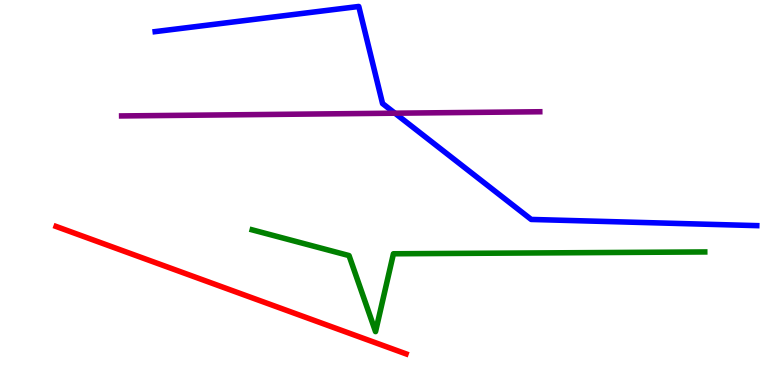[{'lines': ['blue', 'red'], 'intersections': []}, {'lines': ['green', 'red'], 'intersections': []}, {'lines': ['purple', 'red'], 'intersections': []}, {'lines': ['blue', 'green'], 'intersections': []}, {'lines': ['blue', 'purple'], 'intersections': [{'x': 5.1, 'y': 7.06}]}, {'lines': ['green', 'purple'], 'intersections': []}]